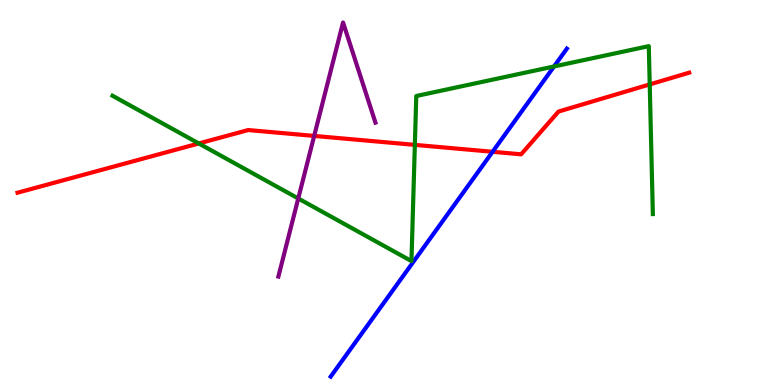[{'lines': ['blue', 'red'], 'intersections': [{'x': 6.36, 'y': 6.06}]}, {'lines': ['green', 'red'], 'intersections': [{'x': 2.57, 'y': 6.27}, {'x': 5.35, 'y': 6.24}, {'x': 8.38, 'y': 7.81}]}, {'lines': ['purple', 'red'], 'intersections': [{'x': 4.05, 'y': 6.47}]}, {'lines': ['blue', 'green'], 'intersections': [{'x': 7.15, 'y': 8.27}]}, {'lines': ['blue', 'purple'], 'intersections': []}, {'lines': ['green', 'purple'], 'intersections': [{'x': 3.85, 'y': 4.84}]}]